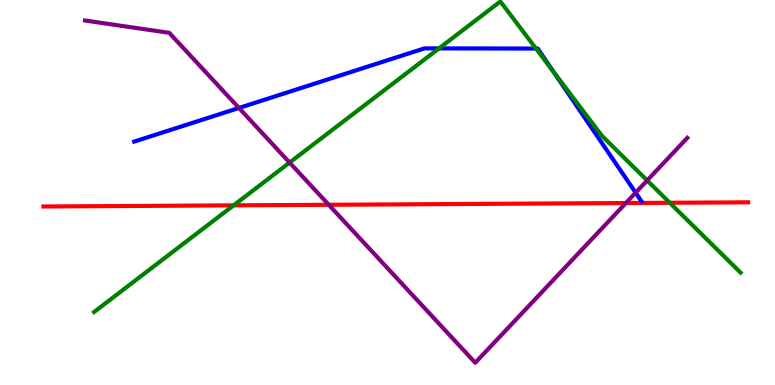[{'lines': ['blue', 'red'], 'intersections': []}, {'lines': ['green', 'red'], 'intersections': [{'x': 3.01, 'y': 4.67}, {'x': 8.64, 'y': 4.73}]}, {'lines': ['purple', 'red'], 'intersections': [{'x': 4.24, 'y': 4.68}, {'x': 8.08, 'y': 4.73}]}, {'lines': ['blue', 'green'], 'intersections': [{'x': 5.66, 'y': 8.74}, {'x': 6.92, 'y': 8.74}, {'x': 7.14, 'y': 8.14}]}, {'lines': ['blue', 'purple'], 'intersections': [{'x': 3.08, 'y': 7.2}, {'x': 8.2, 'y': 5.0}]}, {'lines': ['green', 'purple'], 'intersections': [{'x': 3.74, 'y': 5.78}, {'x': 8.35, 'y': 5.31}]}]